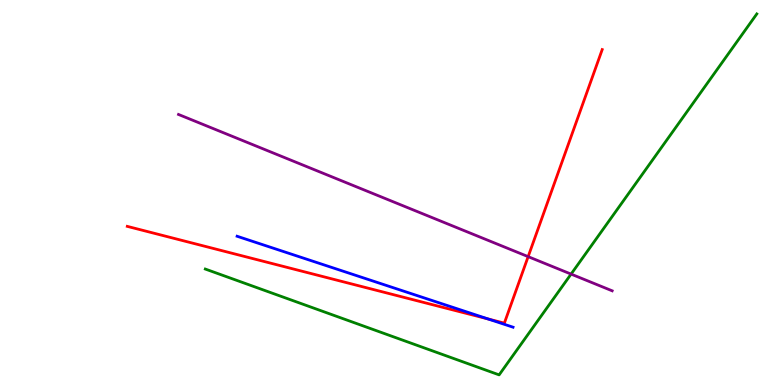[{'lines': ['blue', 'red'], 'intersections': [{'x': 6.3, 'y': 1.72}]}, {'lines': ['green', 'red'], 'intersections': []}, {'lines': ['purple', 'red'], 'intersections': [{'x': 6.81, 'y': 3.33}]}, {'lines': ['blue', 'green'], 'intersections': []}, {'lines': ['blue', 'purple'], 'intersections': []}, {'lines': ['green', 'purple'], 'intersections': [{'x': 7.37, 'y': 2.88}]}]